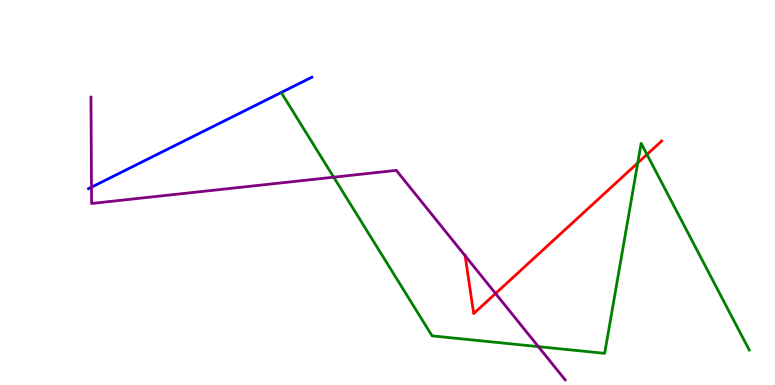[{'lines': ['blue', 'red'], 'intersections': []}, {'lines': ['green', 'red'], 'intersections': [{'x': 8.23, 'y': 5.77}, {'x': 8.35, 'y': 5.99}]}, {'lines': ['purple', 'red'], 'intersections': [{'x': 6.0, 'y': 3.36}, {'x': 6.39, 'y': 2.38}]}, {'lines': ['blue', 'green'], 'intersections': []}, {'lines': ['blue', 'purple'], 'intersections': [{'x': 1.18, 'y': 5.14}]}, {'lines': ['green', 'purple'], 'intersections': [{'x': 4.31, 'y': 5.4}, {'x': 6.95, 'y': 0.997}]}]